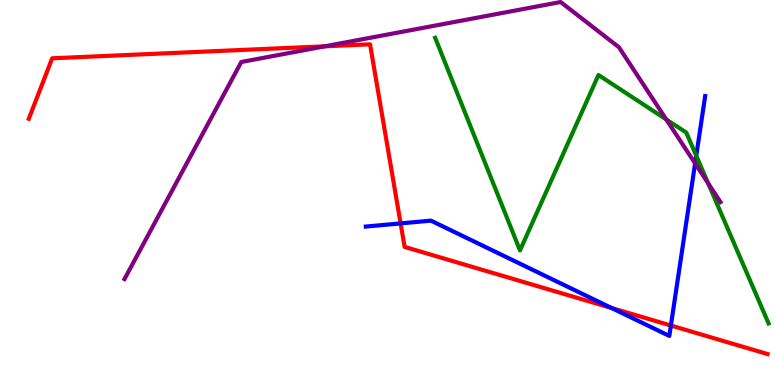[{'lines': ['blue', 'red'], 'intersections': [{'x': 5.17, 'y': 4.2}, {'x': 7.89, 'y': 2.0}, {'x': 8.66, 'y': 1.55}]}, {'lines': ['green', 'red'], 'intersections': []}, {'lines': ['purple', 'red'], 'intersections': [{'x': 4.19, 'y': 8.8}]}, {'lines': ['blue', 'green'], 'intersections': [{'x': 8.98, 'y': 5.96}]}, {'lines': ['blue', 'purple'], 'intersections': [{'x': 8.97, 'y': 5.76}]}, {'lines': ['green', 'purple'], 'intersections': [{'x': 8.6, 'y': 6.9}, {'x': 9.14, 'y': 5.24}]}]